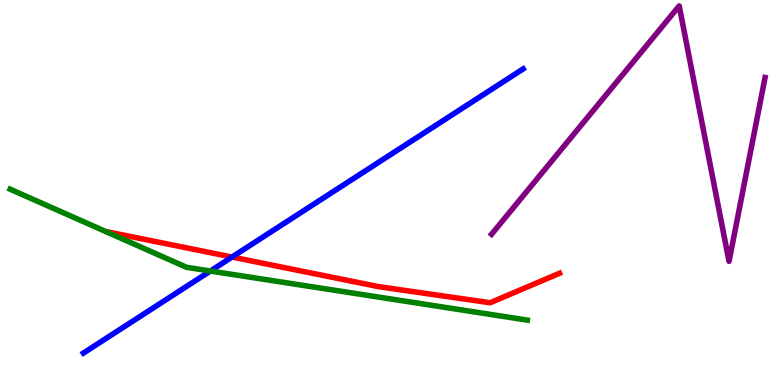[{'lines': ['blue', 'red'], 'intersections': [{'x': 2.99, 'y': 3.32}]}, {'lines': ['green', 'red'], 'intersections': []}, {'lines': ['purple', 'red'], 'intersections': []}, {'lines': ['blue', 'green'], 'intersections': [{'x': 2.71, 'y': 2.96}]}, {'lines': ['blue', 'purple'], 'intersections': []}, {'lines': ['green', 'purple'], 'intersections': []}]